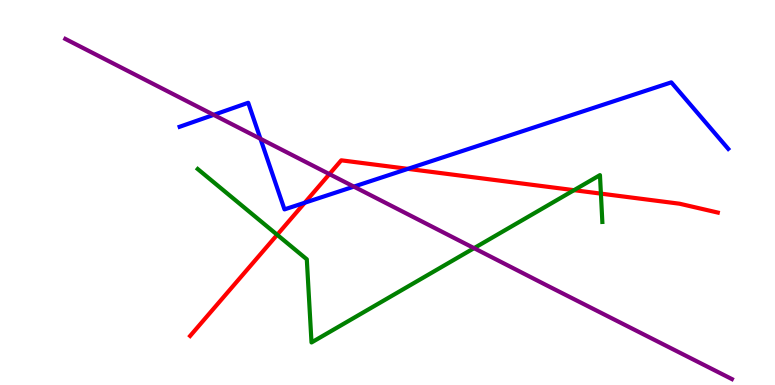[{'lines': ['blue', 'red'], 'intersections': [{'x': 3.93, 'y': 4.73}, {'x': 5.26, 'y': 5.61}]}, {'lines': ['green', 'red'], 'intersections': [{'x': 3.58, 'y': 3.9}, {'x': 7.41, 'y': 5.06}, {'x': 7.75, 'y': 4.97}]}, {'lines': ['purple', 'red'], 'intersections': [{'x': 4.25, 'y': 5.48}]}, {'lines': ['blue', 'green'], 'intersections': []}, {'lines': ['blue', 'purple'], 'intersections': [{'x': 2.76, 'y': 7.02}, {'x': 3.36, 'y': 6.39}, {'x': 4.57, 'y': 5.15}]}, {'lines': ['green', 'purple'], 'intersections': [{'x': 6.12, 'y': 3.55}]}]